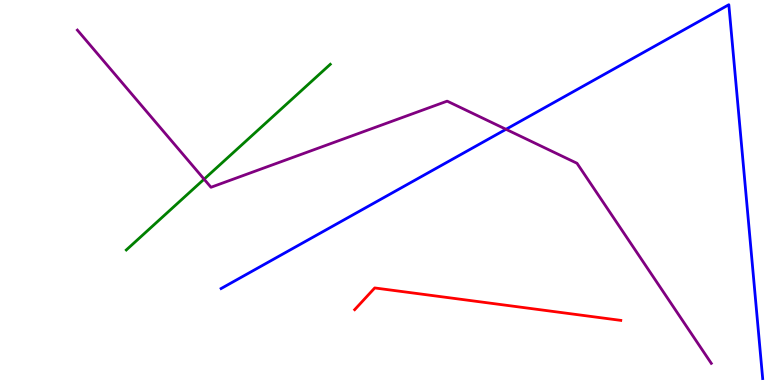[{'lines': ['blue', 'red'], 'intersections': []}, {'lines': ['green', 'red'], 'intersections': []}, {'lines': ['purple', 'red'], 'intersections': []}, {'lines': ['blue', 'green'], 'intersections': []}, {'lines': ['blue', 'purple'], 'intersections': [{'x': 6.53, 'y': 6.64}]}, {'lines': ['green', 'purple'], 'intersections': [{'x': 2.63, 'y': 5.35}]}]